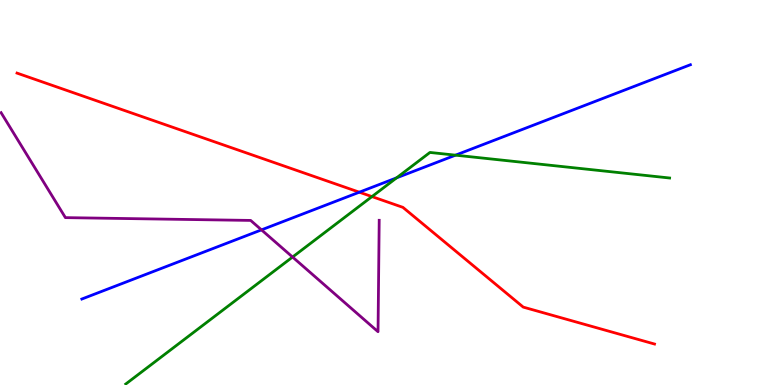[{'lines': ['blue', 'red'], 'intersections': [{'x': 4.64, 'y': 5.01}]}, {'lines': ['green', 'red'], 'intersections': [{'x': 4.8, 'y': 4.89}]}, {'lines': ['purple', 'red'], 'intersections': []}, {'lines': ['blue', 'green'], 'intersections': [{'x': 5.12, 'y': 5.38}, {'x': 5.88, 'y': 5.97}]}, {'lines': ['blue', 'purple'], 'intersections': [{'x': 3.37, 'y': 4.03}]}, {'lines': ['green', 'purple'], 'intersections': [{'x': 3.78, 'y': 3.32}]}]